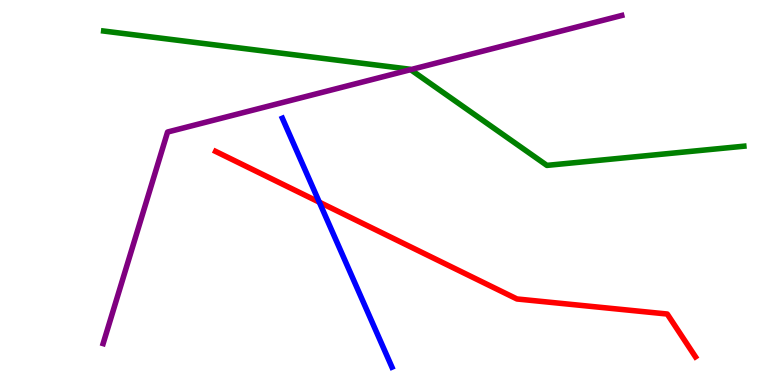[{'lines': ['blue', 'red'], 'intersections': [{'x': 4.12, 'y': 4.75}]}, {'lines': ['green', 'red'], 'intersections': []}, {'lines': ['purple', 'red'], 'intersections': []}, {'lines': ['blue', 'green'], 'intersections': []}, {'lines': ['blue', 'purple'], 'intersections': []}, {'lines': ['green', 'purple'], 'intersections': [{'x': 5.3, 'y': 8.19}]}]